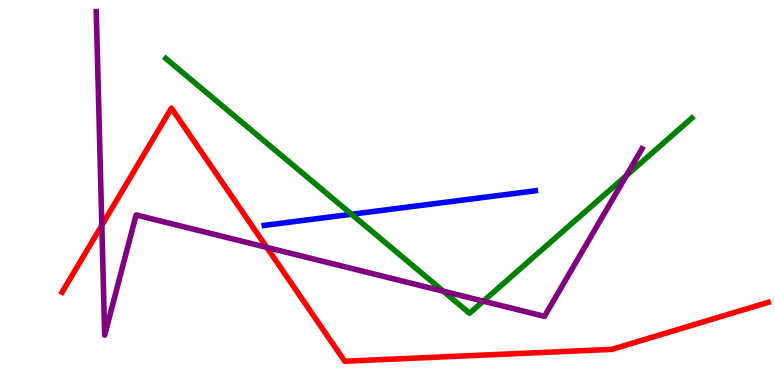[{'lines': ['blue', 'red'], 'intersections': []}, {'lines': ['green', 'red'], 'intersections': []}, {'lines': ['purple', 'red'], 'intersections': [{'x': 1.31, 'y': 4.15}, {'x': 3.44, 'y': 3.57}]}, {'lines': ['blue', 'green'], 'intersections': [{'x': 4.54, 'y': 4.43}]}, {'lines': ['blue', 'purple'], 'intersections': []}, {'lines': ['green', 'purple'], 'intersections': [{'x': 5.72, 'y': 2.44}, {'x': 6.24, 'y': 2.18}, {'x': 8.08, 'y': 5.44}]}]